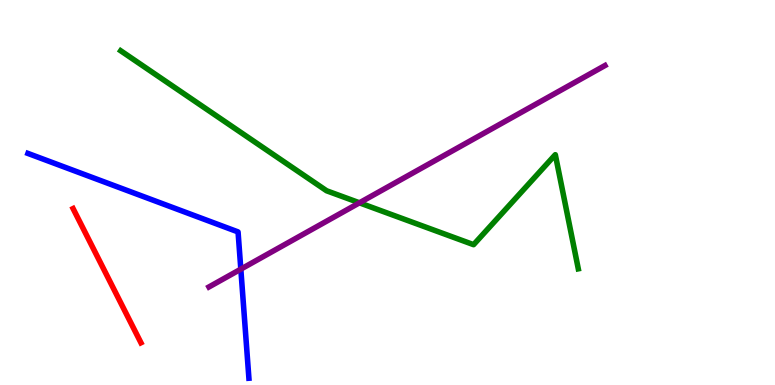[{'lines': ['blue', 'red'], 'intersections': []}, {'lines': ['green', 'red'], 'intersections': []}, {'lines': ['purple', 'red'], 'intersections': []}, {'lines': ['blue', 'green'], 'intersections': []}, {'lines': ['blue', 'purple'], 'intersections': [{'x': 3.11, 'y': 3.01}]}, {'lines': ['green', 'purple'], 'intersections': [{'x': 4.64, 'y': 4.73}]}]